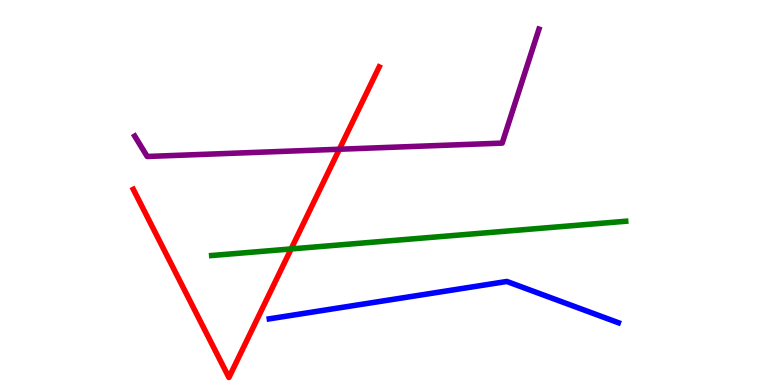[{'lines': ['blue', 'red'], 'intersections': []}, {'lines': ['green', 'red'], 'intersections': [{'x': 3.76, 'y': 3.53}]}, {'lines': ['purple', 'red'], 'intersections': [{'x': 4.38, 'y': 6.12}]}, {'lines': ['blue', 'green'], 'intersections': []}, {'lines': ['blue', 'purple'], 'intersections': []}, {'lines': ['green', 'purple'], 'intersections': []}]